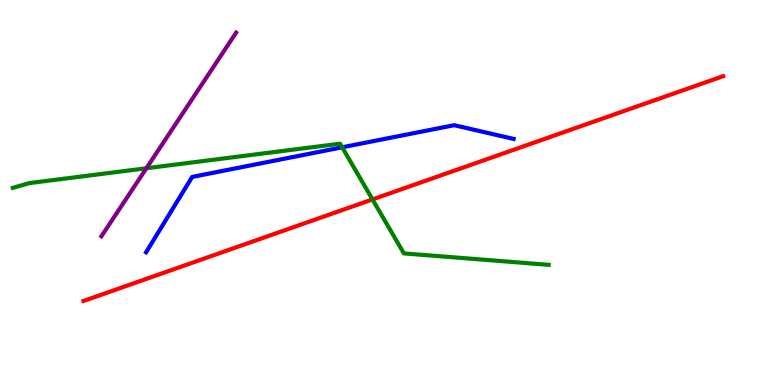[{'lines': ['blue', 'red'], 'intersections': []}, {'lines': ['green', 'red'], 'intersections': [{'x': 4.81, 'y': 4.82}]}, {'lines': ['purple', 'red'], 'intersections': []}, {'lines': ['blue', 'green'], 'intersections': [{'x': 4.42, 'y': 6.17}]}, {'lines': ['blue', 'purple'], 'intersections': []}, {'lines': ['green', 'purple'], 'intersections': [{'x': 1.89, 'y': 5.63}]}]